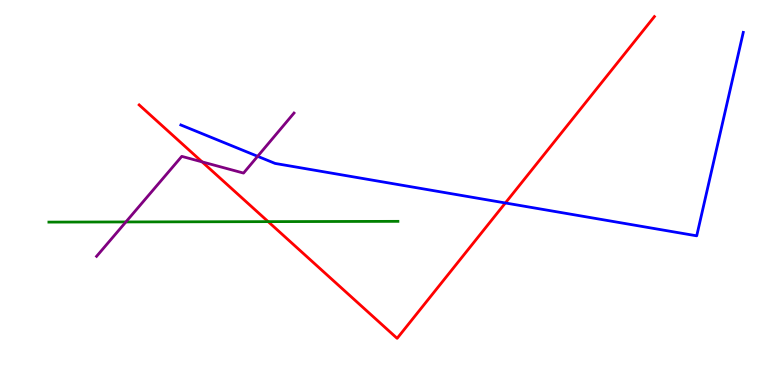[{'lines': ['blue', 'red'], 'intersections': [{'x': 6.52, 'y': 4.73}]}, {'lines': ['green', 'red'], 'intersections': [{'x': 3.46, 'y': 4.24}]}, {'lines': ['purple', 'red'], 'intersections': [{'x': 2.61, 'y': 5.8}]}, {'lines': ['blue', 'green'], 'intersections': []}, {'lines': ['blue', 'purple'], 'intersections': [{'x': 3.32, 'y': 5.94}]}, {'lines': ['green', 'purple'], 'intersections': [{'x': 1.62, 'y': 4.24}]}]